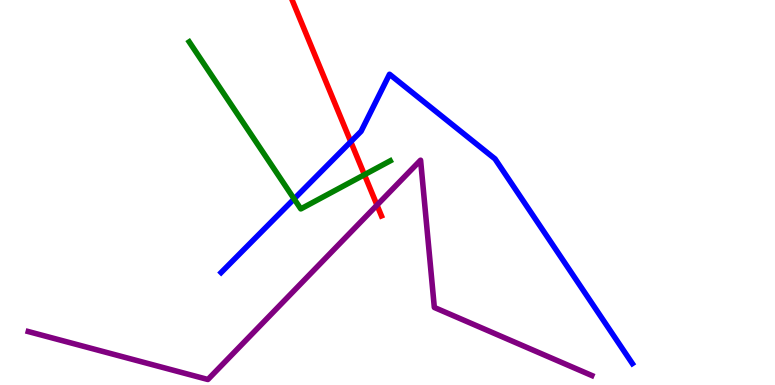[{'lines': ['blue', 'red'], 'intersections': [{'x': 4.53, 'y': 6.32}]}, {'lines': ['green', 'red'], 'intersections': [{'x': 4.7, 'y': 5.46}]}, {'lines': ['purple', 'red'], 'intersections': [{'x': 4.86, 'y': 4.67}]}, {'lines': ['blue', 'green'], 'intersections': [{'x': 3.79, 'y': 4.83}]}, {'lines': ['blue', 'purple'], 'intersections': []}, {'lines': ['green', 'purple'], 'intersections': []}]